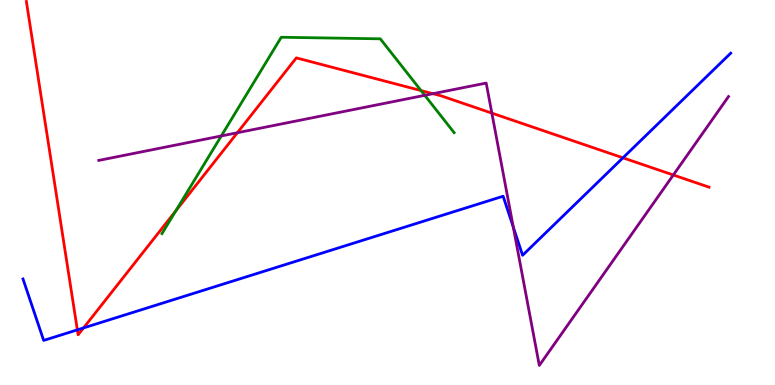[{'lines': ['blue', 'red'], 'intersections': [{'x': 0.998, 'y': 1.43}, {'x': 1.08, 'y': 1.48}, {'x': 8.04, 'y': 5.9}]}, {'lines': ['green', 'red'], 'intersections': [{'x': 2.27, 'y': 4.52}, {'x': 5.43, 'y': 7.65}]}, {'lines': ['purple', 'red'], 'intersections': [{'x': 3.06, 'y': 6.55}, {'x': 5.59, 'y': 7.57}, {'x': 6.35, 'y': 7.06}, {'x': 8.69, 'y': 5.45}]}, {'lines': ['blue', 'green'], 'intersections': []}, {'lines': ['blue', 'purple'], 'intersections': [{'x': 6.62, 'y': 4.1}]}, {'lines': ['green', 'purple'], 'intersections': [{'x': 2.86, 'y': 6.47}, {'x': 5.48, 'y': 7.52}]}]